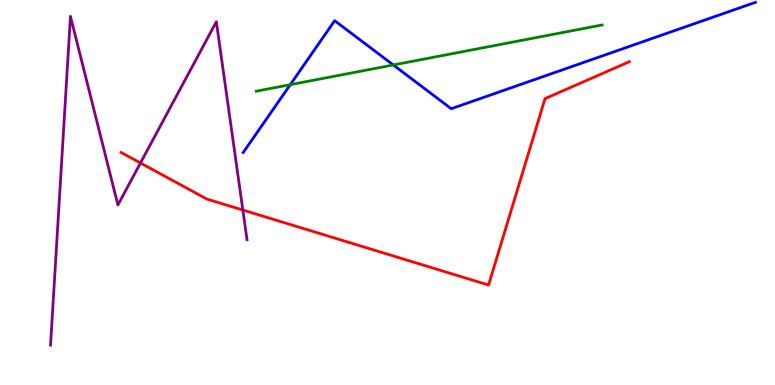[{'lines': ['blue', 'red'], 'intersections': []}, {'lines': ['green', 'red'], 'intersections': []}, {'lines': ['purple', 'red'], 'intersections': [{'x': 1.81, 'y': 5.77}, {'x': 3.13, 'y': 4.54}]}, {'lines': ['blue', 'green'], 'intersections': [{'x': 3.75, 'y': 7.8}, {'x': 5.07, 'y': 8.31}]}, {'lines': ['blue', 'purple'], 'intersections': []}, {'lines': ['green', 'purple'], 'intersections': []}]